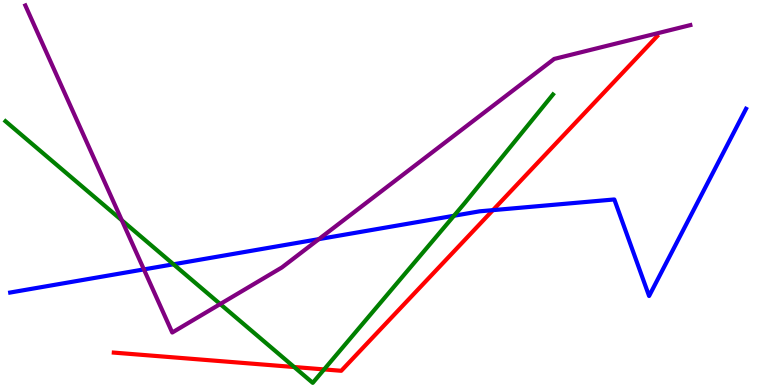[{'lines': ['blue', 'red'], 'intersections': [{'x': 6.36, 'y': 4.54}]}, {'lines': ['green', 'red'], 'intersections': [{'x': 3.8, 'y': 0.467}, {'x': 4.18, 'y': 0.405}]}, {'lines': ['purple', 'red'], 'intersections': []}, {'lines': ['blue', 'green'], 'intersections': [{'x': 2.24, 'y': 3.14}, {'x': 5.86, 'y': 4.4}]}, {'lines': ['blue', 'purple'], 'intersections': [{'x': 1.86, 'y': 3.0}, {'x': 4.11, 'y': 3.79}]}, {'lines': ['green', 'purple'], 'intersections': [{'x': 1.57, 'y': 4.28}, {'x': 2.84, 'y': 2.1}]}]